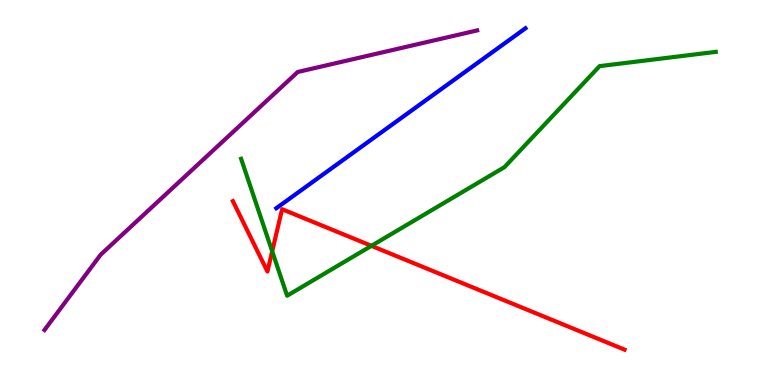[{'lines': ['blue', 'red'], 'intersections': []}, {'lines': ['green', 'red'], 'intersections': [{'x': 3.51, 'y': 3.47}, {'x': 4.79, 'y': 3.61}]}, {'lines': ['purple', 'red'], 'intersections': []}, {'lines': ['blue', 'green'], 'intersections': []}, {'lines': ['blue', 'purple'], 'intersections': []}, {'lines': ['green', 'purple'], 'intersections': []}]